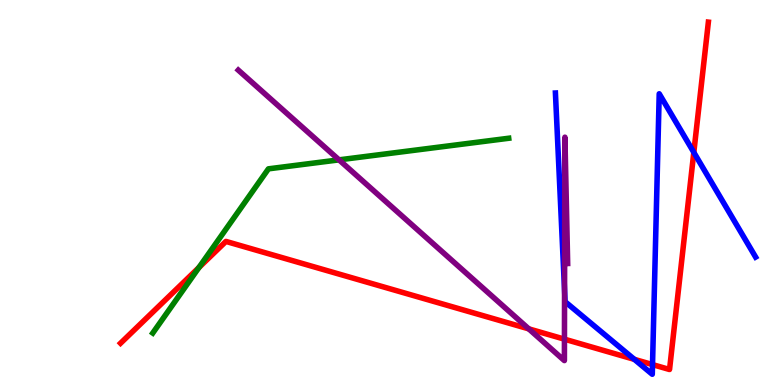[{'lines': ['blue', 'red'], 'intersections': [{'x': 8.19, 'y': 0.666}, {'x': 8.42, 'y': 0.53}, {'x': 8.95, 'y': 6.04}]}, {'lines': ['green', 'red'], 'intersections': [{'x': 2.57, 'y': 3.05}]}, {'lines': ['purple', 'red'], 'intersections': [{'x': 6.82, 'y': 1.46}, {'x': 7.28, 'y': 1.19}]}, {'lines': ['blue', 'green'], 'intersections': []}, {'lines': ['blue', 'purple'], 'intersections': [{'x': 7.28, 'y': 2.46}]}, {'lines': ['green', 'purple'], 'intersections': [{'x': 4.37, 'y': 5.85}]}]